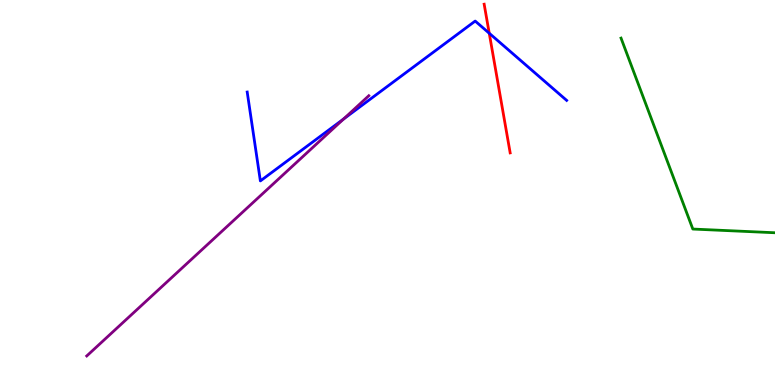[{'lines': ['blue', 'red'], 'intersections': [{'x': 6.31, 'y': 9.14}]}, {'lines': ['green', 'red'], 'intersections': []}, {'lines': ['purple', 'red'], 'intersections': []}, {'lines': ['blue', 'green'], 'intersections': []}, {'lines': ['blue', 'purple'], 'intersections': [{'x': 4.43, 'y': 6.91}]}, {'lines': ['green', 'purple'], 'intersections': []}]